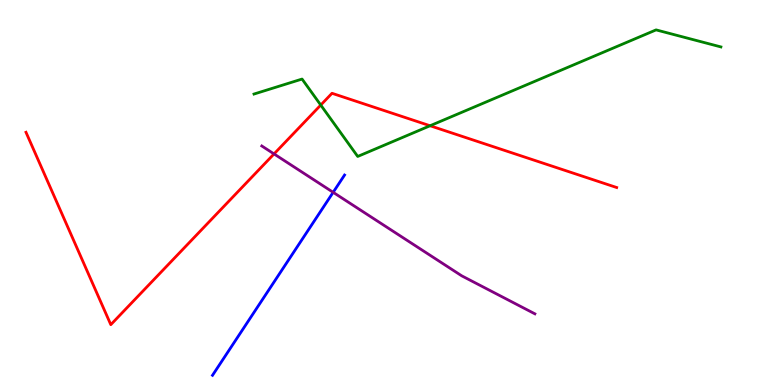[{'lines': ['blue', 'red'], 'intersections': []}, {'lines': ['green', 'red'], 'intersections': [{'x': 4.14, 'y': 7.27}, {'x': 5.55, 'y': 6.73}]}, {'lines': ['purple', 'red'], 'intersections': [{'x': 3.54, 'y': 6.0}]}, {'lines': ['blue', 'green'], 'intersections': []}, {'lines': ['blue', 'purple'], 'intersections': [{'x': 4.3, 'y': 5.0}]}, {'lines': ['green', 'purple'], 'intersections': []}]